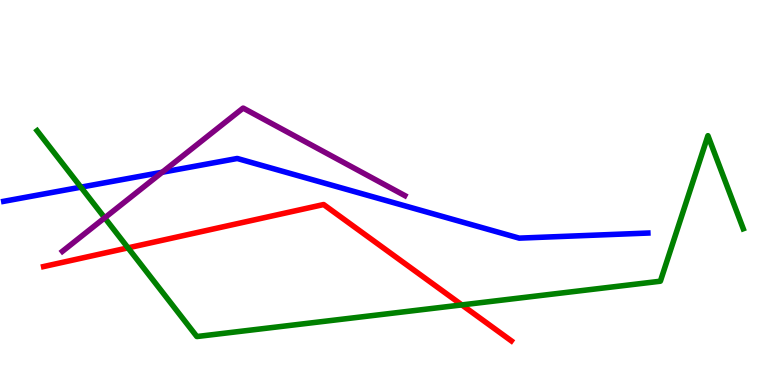[{'lines': ['blue', 'red'], 'intersections': []}, {'lines': ['green', 'red'], 'intersections': [{'x': 1.65, 'y': 3.56}, {'x': 5.96, 'y': 2.08}]}, {'lines': ['purple', 'red'], 'intersections': []}, {'lines': ['blue', 'green'], 'intersections': [{'x': 1.04, 'y': 5.14}]}, {'lines': ['blue', 'purple'], 'intersections': [{'x': 2.09, 'y': 5.53}]}, {'lines': ['green', 'purple'], 'intersections': [{'x': 1.35, 'y': 4.34}]}]